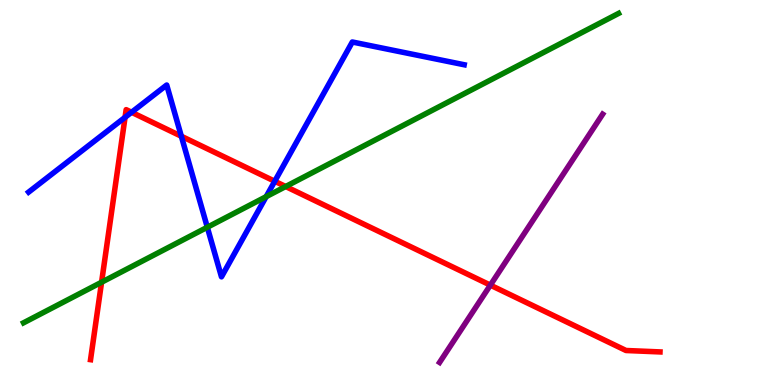[{'lines': ['blue', 'red'], 'intersections': [{'x': 1.61, 'y': 6.95}, {'x': 1.7, 'y': 7.08}, {'x': 2.34, 'y': 6.46}, {'x': 3.55, 'y': 5.29}]}, {'lines': ['green', 'red'], 'intersections': [{'x': 1.31, 'y': 2.67}, {'x': 3.69, 'y': 5.16}]}, {'lines': ['purple', 'red'], 'intersections': [{'x': 6.33, 'y': 2.59}]}, {'lines': ['blue', 'green'], 'intersections': [{'x': 2.68, 'y': 4.1}, {'x': 3.43, 'y': 4.89}]}, {'lines': ['blue', 'purple'], 'intersections': []}, {'lines': ['green', 'purple'], 'intersections': []}]